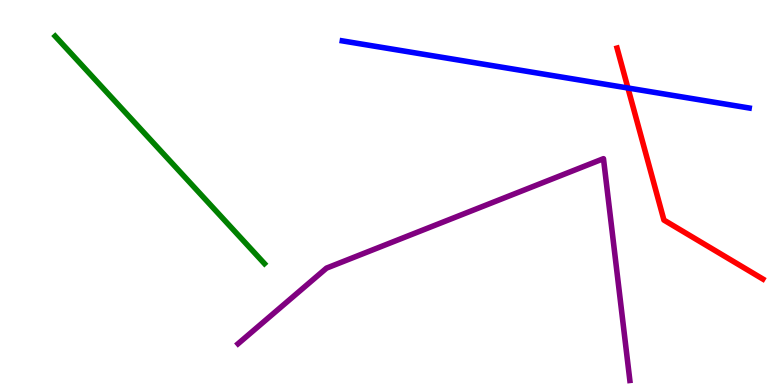[{'lines': ['blue', 'red'], 'intersections': [{'x': 8.1, 'y': 7.71}]}, {'lines': ['green', 'red'], 'intersections': []}, {'lines': ['purple', 'red'], 'intersections': []}, {'lines': ['blue', 'green'], 'intersections': []}, {'lines': ['blue', 'purple'], 'intersections': []}, {'lines': ['green', 'purple'], 'intersections': []}]